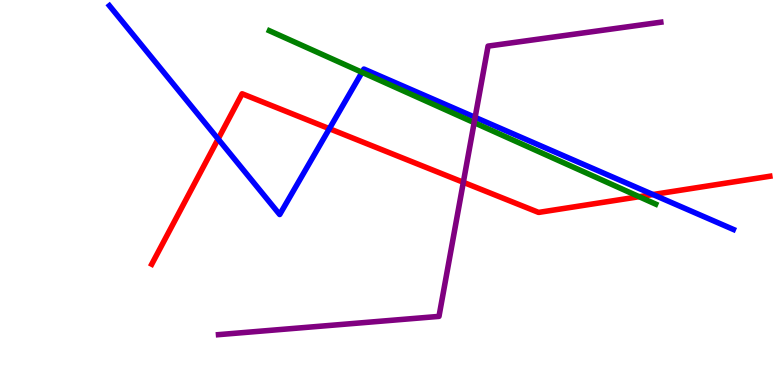[{'lines': ['blue', 'red'], 'intersections': [{'x': 2.81, 'y': 6.39}, {'x': 4.25, 'y': 6.66}, {'x': 8.43, 'y': 4.95}]}, {'lines': ['green', 'red'], 'intersections': [{'x': 8.25, 'y': 4.89}]}, {'lines': ['purple', 'red'], 'intersections': [{'x': 5.98, 'y': 5.26}]}, {'lines': ['blue', 'green'], 'intersections': [{'x': 4.67, 'y': 8.12}]}, {'lines': ['blue', 'purple'], 'intersections': [{'x': 6.13, 'y': 6.95}]}, {'lines': ['green', 'purple'], 'intersections': [{'x': 6.12, 'y': 6.81}]}]